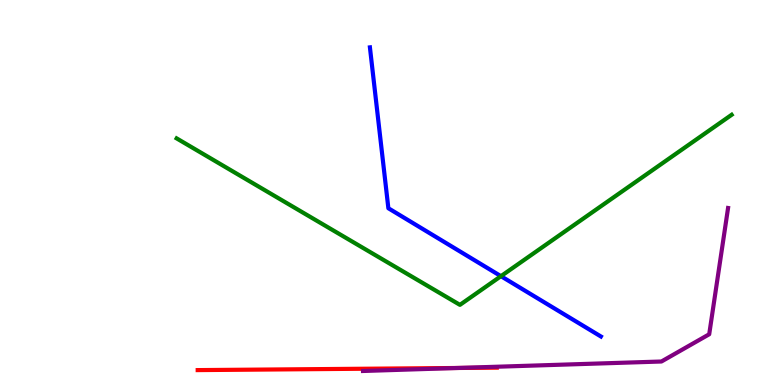[{'lines': ['blue', 'red'], 'intersections': []}, {'lines': ['green', 'red'], 'intersections': []}, {'lines': ['purple', 'red'], 'intersections': [{'x': 5.91, 'y': 0.442}]}, {'lines': ['blue', 'green'], 'intersections': [{'x': 6.46, 'y': 2.83}]}, {'lines': ['blue', 'purple'], 'intersections': []}, {'lines': ['green', 'purple'], 'intersections': []}]